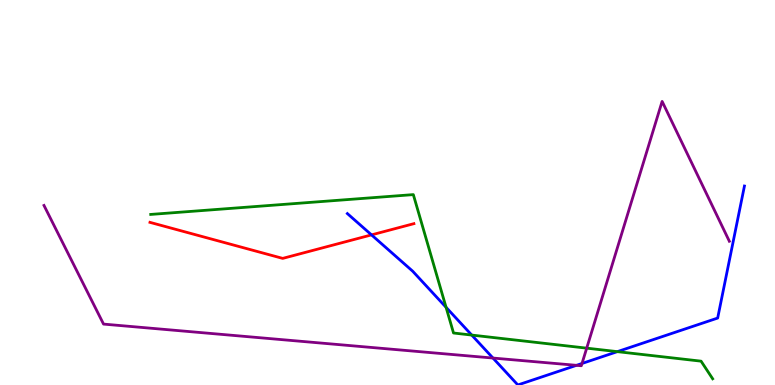[{'lines': ['blue', 'red'], 'intersections': [{'x': 4.79, 'y': 3.9}]}, {'lines': ['green', 'red'], 'intersections': []}, {'lines': ['purple', 'red'], 'intersections': []}, {'lines': ['blue', 'green'], 'intersections': [{'x': 5.76, 'y': 2.02}, {'x': 6.09, 'y': 1.3}, {'x': 7.97, 'y': 0.866}]}, {'lines': ['blue', 'purple'], 'intersections': [{'x': 6.36, 'y': 0.7}, {'x': 7.44, 'y': 0.511}, {'x': 7.51, 'y': 0.559}]}, {'lines': ['green', 'purple'], 'intersections': [{'x': 7.57, 'y': 0.957}]}]